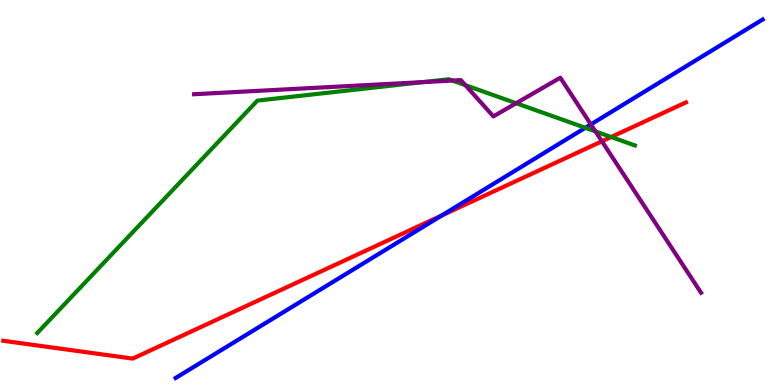[{'lines': ['blue', 'red'], 'intersections': [{'x': 5.7, 'y': 4.4}]}, {'lines': ['green', 'red'], 'intersections': [{'x': 7.89, 'y': 6.44}]}, {'lines': ['purple', 'red'], 'intersections': [{'x': 7.77, 'y': 6.33}]}, {'lines': ['blue', 'green'], 'intersections': [{'x': 7.55, 'y': 6.68}]}, {'lines': ['blue', 'purple'], 'intersections': [{'x': 7.62, 'y': 6.77}]}, {'lines': ['green', 'purple'], 'intersections': [{'x': 5.46, 'y': 7.87}, {'x': 5.84, 'y': 7.91}, {'x': 6.0, 'y': 7.79}, {'x': 6.66, 'y': 7.32}, {'x': 7.68, 'y': 6.59}]}]